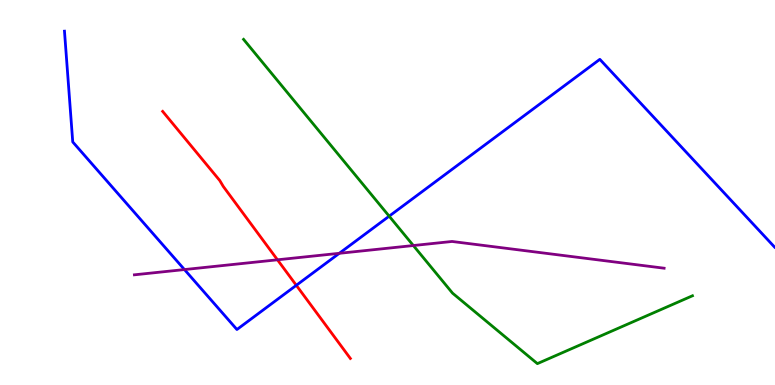[{'lines': ['blue', 'red'], 'intersections': [{'x': 3.82, 'y': 2.59}]}, {'lines': ['green', 'red'], 'intersections': []}, {'lines': ['purple', 'red'], 'intersections': [{'x': 3.58, 'y': 3.25}]}, {'lines': ['blue', 'green'], 'intersections': [{'x': 5.02, 'y': 4.39}]}, {'lines': ['blue', 'purple'], 'intersections': [{'x': 2.38, 'y': 3.0}, {'x': 4.38, 'y': 3.42}]}, {'lines': ['green', 'purple'], 'intersections': [{'x': 5.33, 'y': 3.62}]}]